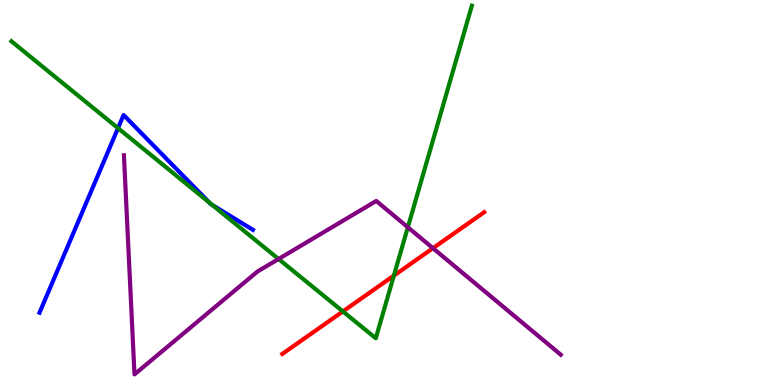[{'lines': ['blue', 'red'], 'intersections': []}, {'lines': ['green', 'red'], 'intersections': [{'x': 4.42, 'y': 1.91}, {'x': 5.08, 'y': 2.84}]}, {'lines': ['purple', 'red'], 'intersections': [{'x': 5.59, 'y': 3.55}]}, {'lines': ['blue', 'green'], 'intersections': [{'x': 1.52, 'y': 6.67}, {'x': 2.7, 'y': 4.74}, {'x': 2.74, 'y': 4.67}]}, {'lines': ['blue', 'purple'], 'intersections': []}, {'lines': ['green', 'purple'], 'intersections': [{'x': 3.59, 'y': 3.27}, {'x': 5.26, 'y': 4.1}]}]